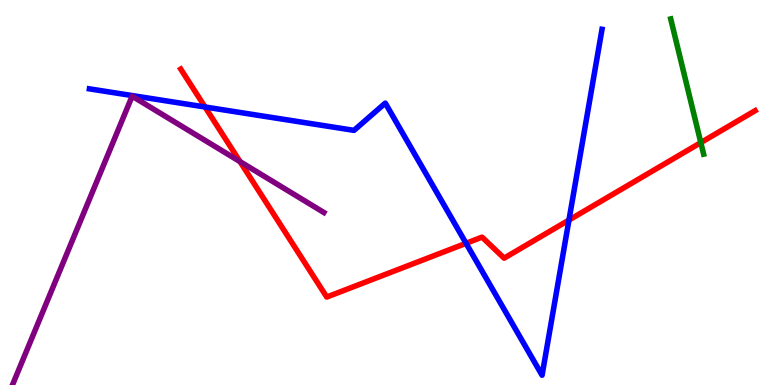[{'lines': ['blue', 'red'], 'intersections': [{'x': 2.65, 'y': 7.22}, {'x': 6.01, 'y': 3.68}, {'x': 7.34, 'y': 4.28}]}, {'lines': ['green', 'red'], 'intersections': [{'x': 9.04, 'y': 6.3}]}, {'lines': ['purple', 'red'], 'intersections': [{'x': 3.1, 'y': 5.8}]}, {'lines': ['blue', 'green'], 'intersections': []}, {'lines': ['blue', 'purple'], 'intersections': []}, {'lines': ['green', 'purple'], 'intersections': []}]